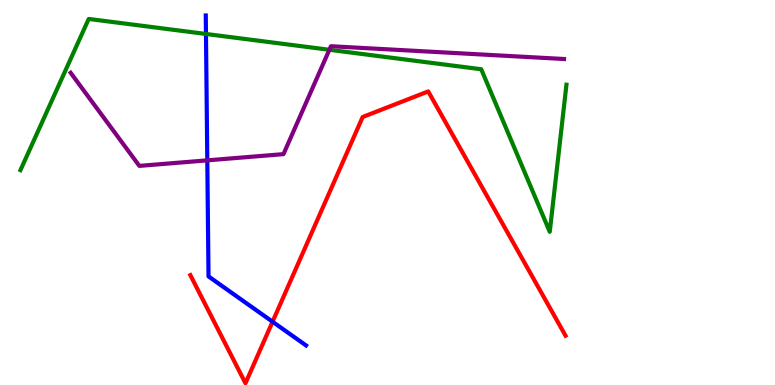[{'lines': ['blue', 'red'], 'intersections': [{'x': 3.52, 'y': 1.64}]}, {'lines': ['green', 'red'], 'intersections': []}, {'lines': ['purple', 'red'], 'intersections': []}, {'lines': ['blue', 'green'], 'intersections': [{'x': 2.66, 'y': 9.12}]}, {'lines': ['blue', 'purple'], 'intersections': [{'x': 2.67, 'y': 5.84}]}, {'lines': ['green', 'purple'], 'intersections': [{'x': 4.25, 'y': 8.71}]}]